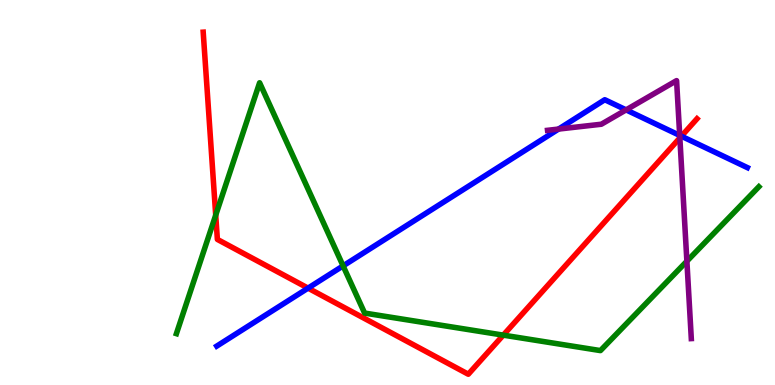[{'lines': ['blue', 'red'], 'intersections': [{'x': 3.97, 'y': 2.52}, {'x': 8.79, 'y': 6.46}]}, {'lines': ['green', 'red'], 'intersections': [{'x': 2.78, 'y': 4.41}, {'x': 6.49, 'y': 1.3}]}, {'lines': ['purple', 'red'], 'intersections': [{'x': 8.77, 'y': 6.42}]}, {'lines': ['blue', 'green'], 'intersections': [{'x': 4.43, 'y': 3.09}]}, {'lines': ['blue', 'purple'], 'intersections': [{'x': 7.21, 'y': 6.65}, {'x': 8.08, 'y': 7.15}, {'x': 8.77, 'y': 6.48}]}, {'lines': ['green', 'purple'], 'intersections': [{'x': 8.86, 'y': 3.22}]}]